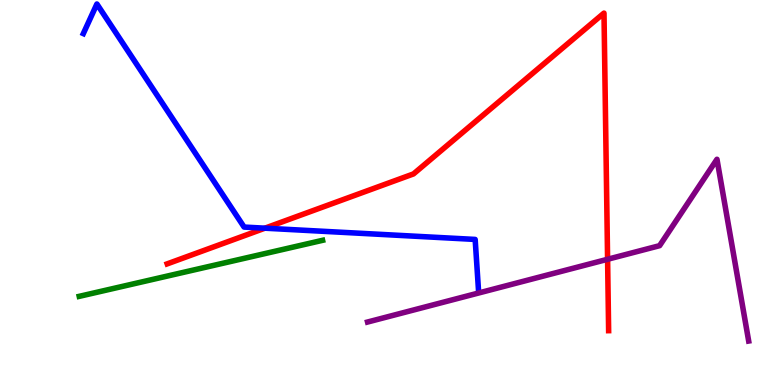[{'lines': ['blue', 'red'], 'intersections': [{'x': 3.42, 'y': 4.07}]}, {'lines': ['green', 'red'], 'intersections': []}, {'lines': ['purple', 'red'], 'intersections': [{'x': 7.84, 'y': 3.27}]}, {'lines': ['blue', 'green'], 'intersections': []}, {'lines': ['blue', 'purple'], 'intersections': []}, {'lines': ['green', 'purple'], 'intersections': []}]